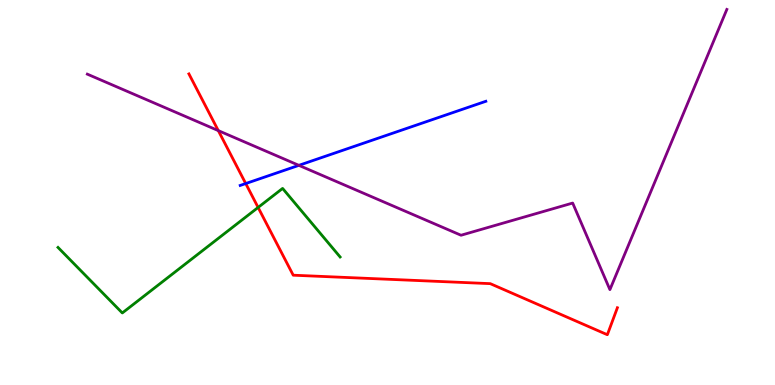[{'lines': ['blue', 'red'], 'intersections': [{'x': 3.17, 'y': 5.23}]}, {'lines': ['green', 'red'], 'intersections': [{'x': 3.33, 'y': 4.61}]}, {'lines': ['purple', 'red'], 'intersections': [{'x': 2.82, 'y': 6.61}]}, {'lines': ['blue', 'green'], 'intersections': []}, {'lines': ['blue', 'purple'], 'intersections': [{'x': 3.86, 'y': 5.71}]}, {'lines': ['green', 'purple'], 'intersections': []}]